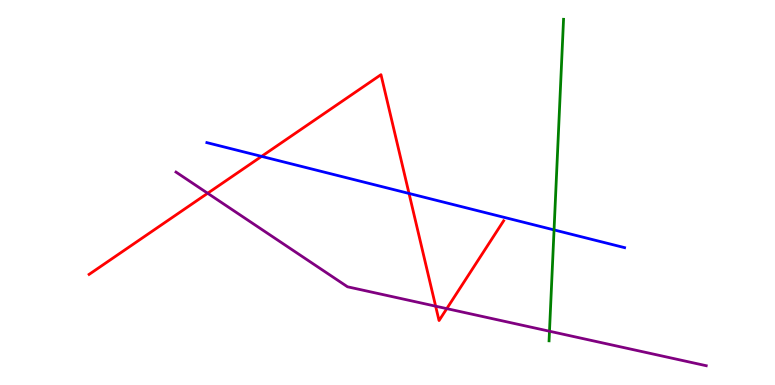[{'lines': ['blue', 'red'], 'intersections': [{'x': 3.38, 'y': 5.94}, {'x': 5.28, 'y': 4.98}]}, {'lines': ['green', 'red'], 'intersections': []}, {'lines': ['purple', 'red'], 'intersections': [{'x': 2.68, 'y': 4.98}, {'x': 5.62, 'y': 2.05}, {'x': 5.76, 'y': 1.98}]}, {'lines': ['blue', 'green'], 'intersections': [{'x': 7.15, 'y': 4.03}]}, {'lines': ['blue', 'purple'], 'intersections': []}, {'lines': ['green', 'purple'], 'intersections': [{'x': 7.09, 'y': 1.4}]}]